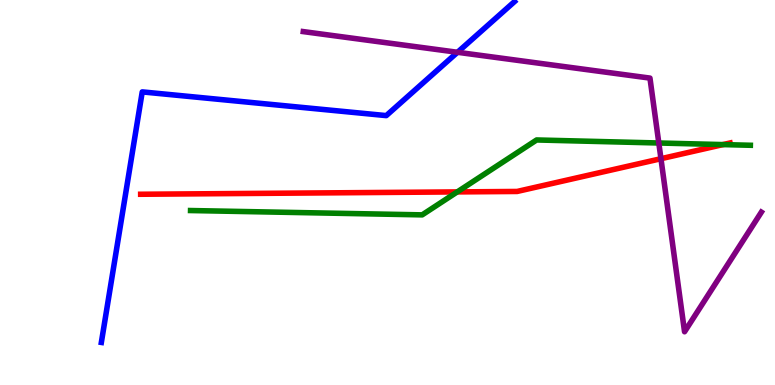[{'lines': ['blue', 'red'], 'intersections': []}, {'lines': ['green', 'red'], 'intersections': [{'x': 5.9, 'y': 5.02}, {'x': 9.33, 'y': 6.24}]}, {'lines': ['purple', 'red'], 'intersections': [{'x': 8.53, 'y': 5.88}]}, {'lines': ['blue', 'green'], 'intersections': []}, {'lines': ['blue', 'purple'], 'intersections': [{'x': 5.9, 'y': 8.64}]}, {'lines': ['green', 'purple'], 'intersections': [{'x': 8.5, 'y': 6.29}]}]